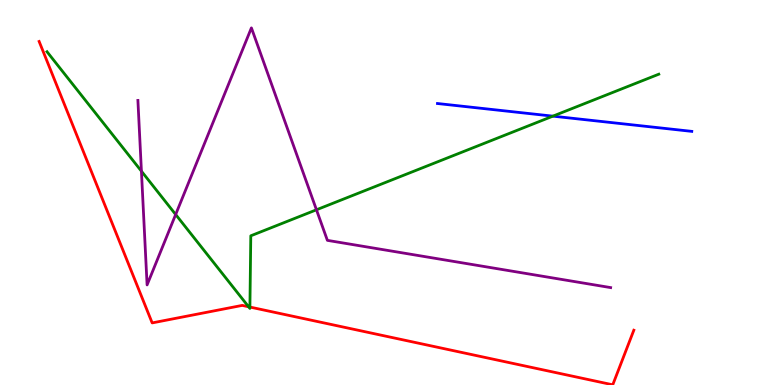[{'lines': ['blue', 'red'], 'intersections': []}, {'lines': ['green', 'red'], 'intersections': [{'x': 3.21, 'y': 2.03}, {'x': 3.22, 'y': 2.02}]}, {'lines': ['purple', 'red'], 'intersections': []}, {'lines': ['blue', 'green'], 'intersections': [{'x': 7.13, 'y': 6.98}]}, {'lines': ['blue', 'purple'], 'intersections': []}, {'lines': ['green', 'purple'], 'intersections': [{'x': 1.82, 'y': 5.55}, {'x': 2.27, 'y': 4.43}, {'x': 4.08, 'y': 4.55}]}]